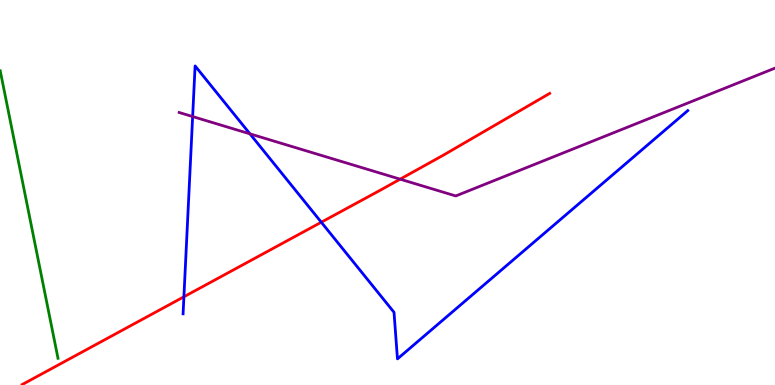[{'lines': ['blue', 'red'], 'intersections': [{'x': 2.37, 'y': 2.29}, {'x': 4.15, 'y': 4.23}]}, {'lines': ['green', 'red'], 'intersections': []}, {'lines': ['purple', 'red'], 'intersections': [{'x': 5.16, 'y': 5.35}]}, {'lines': ['blue', 'green'], 'intersections': []}, {'lines': ['blue', 'purple'], 'intersections': [{'x': 2.49, 'y': 6.97}, {'x': 3.23, 'y': 6.52}]}, {'lines': ['green', 'purple'], 'intersections': []}]